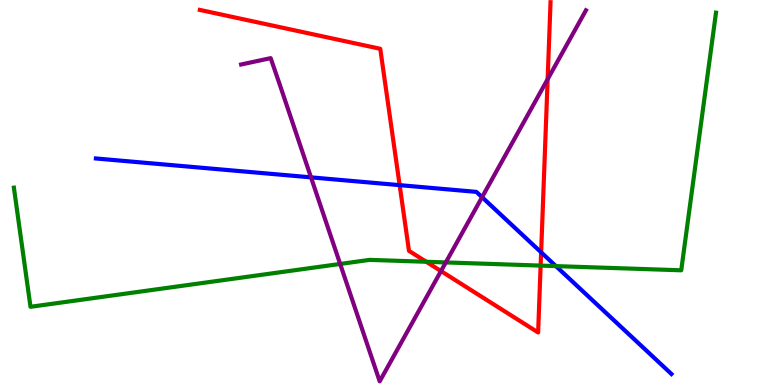[{'lines': ['blue', 'red'], 'intersections': [{'x': 5.16, 'y': 5.19}, {'x': 6.98, 'y': 3.45}]}, {'lines': ['green', 'red'], 'intersections': [{'x': 5.5, 'y': 3.2}, {'x': 6.98, 'y': 3.1}]}, {'lines': ['purple', 'red'], 'intersections': [{'x': 5.69, 'y': 2.96}, {'x': 7.07, 'y': 7.94}]}, {'lines': ['blue', 'green'], 'intersections': [{'x': 7.17, 'y': 3.09}]}, {'lines': ['blue', 'purple'], 'intersections': [{'x': 4.01, 'y': 5.39}, {'x': 6.22, 'y': 4.88}]}, {'lines': ['green', 'purple'], 'intersections': [{'x': 4.39, 'y': 3.14}, {'x': 5.75, 'y': 3.18}]}]